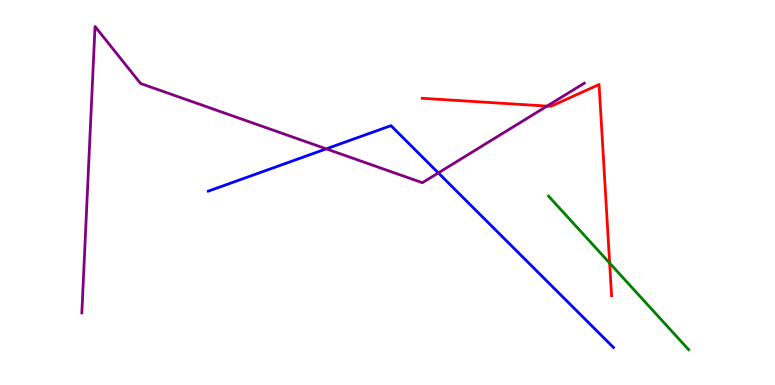[{'lines': ['blue', 'red'], 'intersections': []}, {'lines': ['green', 'red'], 'intersections': [{'x': 7.87, 'y': 3.17}]}, {'lines': ['purple', 'red'], 'intersections': [{'x': 7.06, 'y': 7.24}]}, {'lines': ['blue', 'green'], 'intersections': []}, {'lines': ['blue', 'purple'], 'intersections': [{'x': 4.21, 'y': 6.13}, {'x': 5.66, 'y': 5.51}]}, {'lines': ['green', 'purple'], 'intersections': []}]